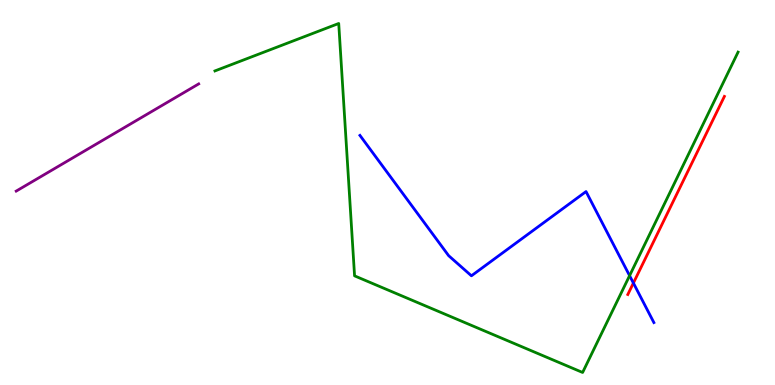[{'lines': ['blue', 'red'], 'intersections': [{'x': 8.17, 'y': 2.65}]}, {'lines': ['green', 'red'], 'intersections': []}, {'lines': ['purple', 'red'], 'intersections': []}, {'lines': ['blue', 'green'], 'intersections': [{'x': 8.12, 'y': 2.84}]}, {'lines': ['blue', 'purple'], 'intersections': []}, {'lines': ['green', 'purple'], 'intersections': []}]